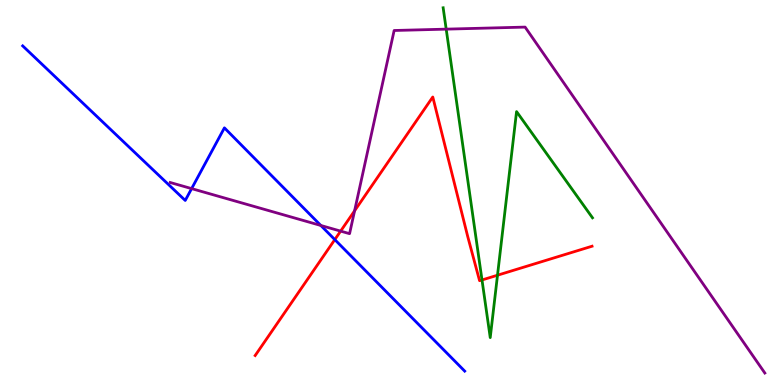[{'lines': ['blue', 'red'], 'intersections': [{'x': 4.32, 'y': 3.78}]}, {'lines': ['green', 'red'], 'intersections': [{'x': 6.22, 'y': 2.73}, {'x': 6.42, 'y': 2.85}]}, {'lines': ['purple', 'red'], 'intersections': [{'x': 4.4, 'y': 4.0}, {'x': 4.58, 'y': 4.52}]}, {'lines': ['blue', 'green'], 'intersections': []}, {'lines': ['blue', 'purple'], 'intersections': [{'x': 2.47, 'y': 5.1}, {'x': 4.14, 'y': 4.14}]}, {'lines': ['green', 'purple'], 'intersections': [{'x': 5.76, 'y': 9.24}]}]